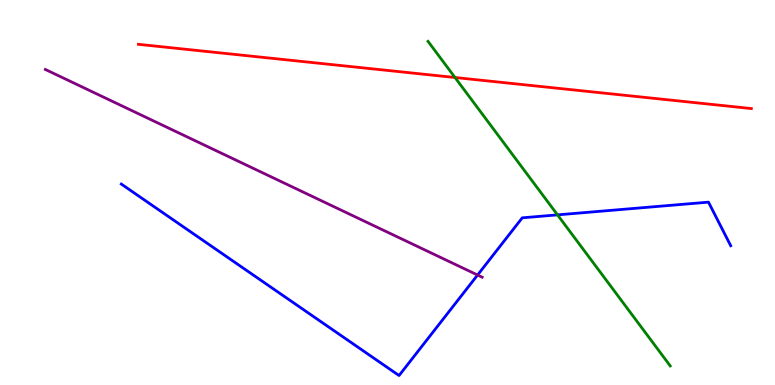[{'lines': ['blue', 'red'], 'intersections': []}, {'lines': ['green', 'red'], 'intersections': [{'x': 5.87, 'y': 7.99}]}, {'lines': ['purple', 'red'], 'intersections': []}, {'lines': ['blue', 'green'], 'intersections': [{'x': 7.19, 'y': 4.42}]}, {'lines': ['blue', 'purple'], 'intersections': [{'x': 6.16, 'y': 2.86}]}, {'lines': ['green', 'purple'], 'intersections': []}]